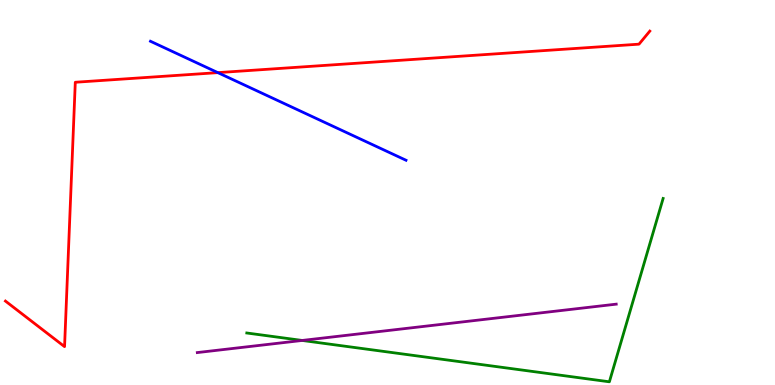[{'lines': ['blue', 'red'], 'intersections': [{'x': 2.81, 'y': 8.11}]}, {'lines': ['green', 'red'], 'intersections': []}, {'lines': ['purple', 'red'], 'intersections': []}, {'lines': ['blue', 'green'], 'intersections': []}, {'lines': ['blue', 'purple'], 'intersections': []}, {'lines': ['green', 'purple'], 'intersections': [{'x': 3.9, 'y': 1.16}]}]